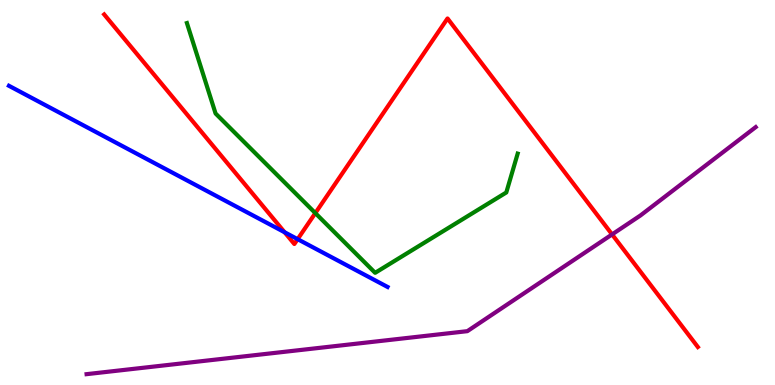[{'lines': ['blue', 'red'], 'intersections': [{'x': 3.67, 'y': 3.97}, {'x': 3.84, 'y': 3.79}]}, {'lines': ['green', 'red'], 'intersections': [{'x': 4.07, 'y': 4.46}]}, {'lines': ['purple', 'red'], 'intersections': [{'x': 7.9, 'y': 3.91}]}, {'lines': ['blue', 'green'], 'intersections': []}, {'lines': ['blue', 'purple'], 'intersections': []}, {'lines': ['green', 'purple'], 'intersections': []}]